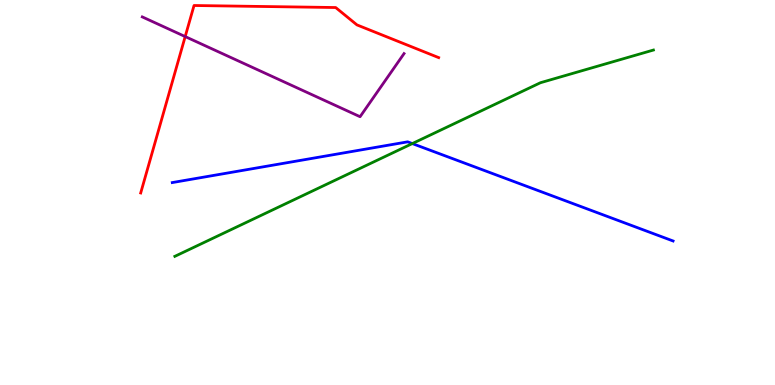[{'lines': ['blue', 'red'], 'intersections': []}, {'lines': ['green', 'red'], 'intersections': []}, {'lines': ['purple', 'red'], 'intersections': [{'x': 2.39, 'y': 9.05}]}, {'lines': ['blue', 'green'], 'intersections': [{'x': 5.32, 'y': 6.27}]}, {'lines': ['blue', 'purple'], 'intersections': []}, {'lines': ['green', 'purple'], 'intersections': []}]